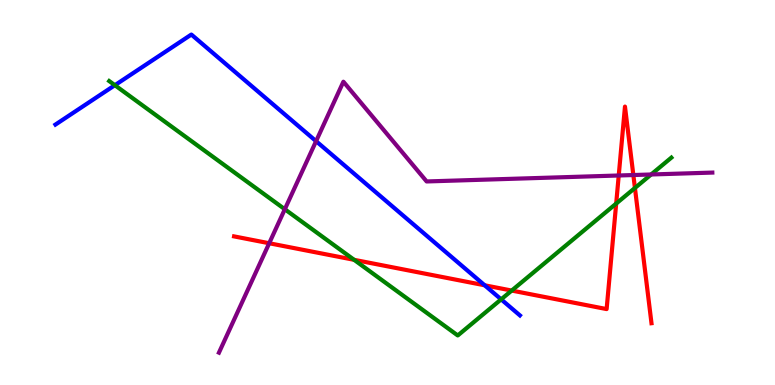[{'lines': ['blue', 'red'], 'intersections': [{'x': 6.25, 'y': 2.59}]}, {'lines': ['green', 'red'], 'intersections': [{'x': 4.57, 'y': 3.25}, {'x': 6.6, 'y': 2.45}, {'x': 7.95, 'y': 4.71}, {'x': 8.19, 'y': 5.12}]}, {'lines': ['purple', 'red'], 'intersections': [{'x': 3.47, 'y': 3.68}, {'x': 7.98, 'y': 5.44}, {'x': 8.17, 'y': 5.45}]}, {'lines': ['blue', 'green'], 'intersections': [{'x': 1.48, 'y': 7.79}, {'x': 6.47, 'y': 2.22}]}, {'lines': ['blue', 'purple'], 'intersections': [{'x': 4.08, 'y': 6.33}]}, {'lines': ['green', 'purple'], 'intersections': [{'x': 3.68, 'y': 4.57}, {'x': 8.4, 'y': 5.47}]}]